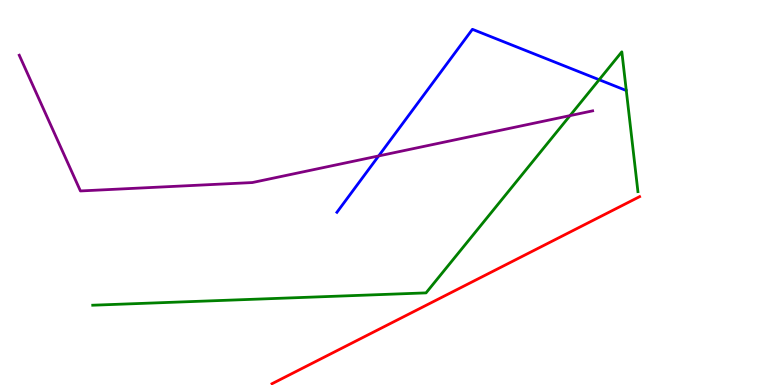[{'lines': ['blue', 'red'], 'intersections': []}, {'lines': ['green', 'red'], 'intersections': []}, {'lines': ['purple', 'red'], 'intersections': []}, {'lines': ['blue', 'green'], 'intersections': [{'x': 7.73, 'y': 7.93}]}, {'lines': ['blue', 'purple'], 'intersections': [{'x': 4.89, 'y': 5.95}]}, {'lines': ['green', 'purple'], 'intersections': [{'x': 7.36, 'y': 7.0}]}]